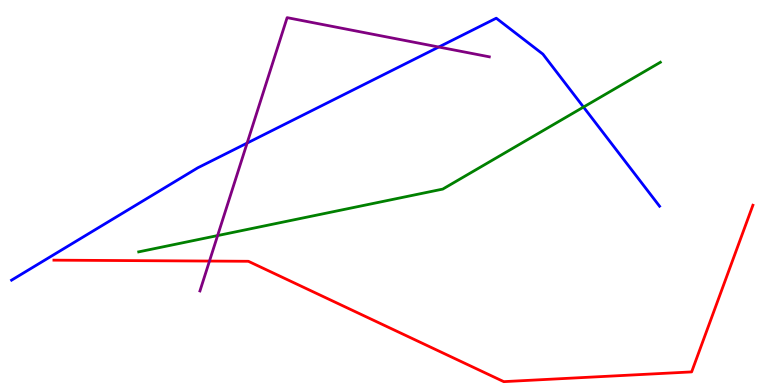[{'lines': ['blue', 'red'], 'intersections': []}, {'lines': ['green', 'red'], 'intersections': []}, {'lines': ['purple', 'red'], 'intersections': [{'x': 2.7, 'y': 3.22}]}, {'lines': ['blue', 'green'], 'intersections': [{'x': 7.53, 'y': 7.22}]}, {'lines': ['blue', 'purple'], 'intersections': [{'x': 3.19, 'y': 6.28}, {'x': 5.66, 'y': 8.78}]}, {'lines': ['green', 'purple'], 'intersections': [{'x': 2.81, 'y': 3.88}]}]